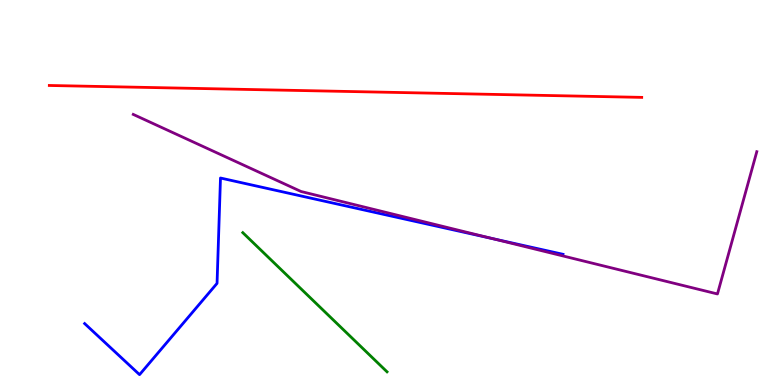[{'lines': ['blue', 'red'], 'intersections': []}, {'lines': ['green', 'red'], 'intersections': []}, {'lines': ['purple', 'red'], 'intersections': []}, {'lines': ['blue', 'green'], 'intersections': []}, {'lines': ['blue', 'purple'], 'intersections': [{'x': 6.35, 'y': 3.8}]}, {'lines': ['green', 'purple'], 'intersections': []}]